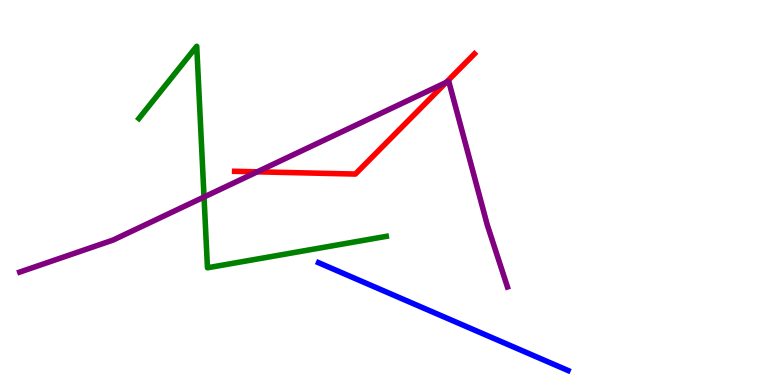[{'lines': ['blue', 'red'], 'intersections': []}, {'lines': ['green', 'red'], 'intersections': []}, {'lines': ['purple', 'red'], 'intersections': [{'x': 3.32, 'y': 5.54}, {'x': 5.76, 'y': 7.86}]}, {'lines': ['blue', 'green'], 'intersections': []}, {'lines': ['blue', 'purple'], 'intersections': []}, {'lines': ['green', 'purple'], 'intersections': [{'x': 2.63, 'y': 4.88}]}]